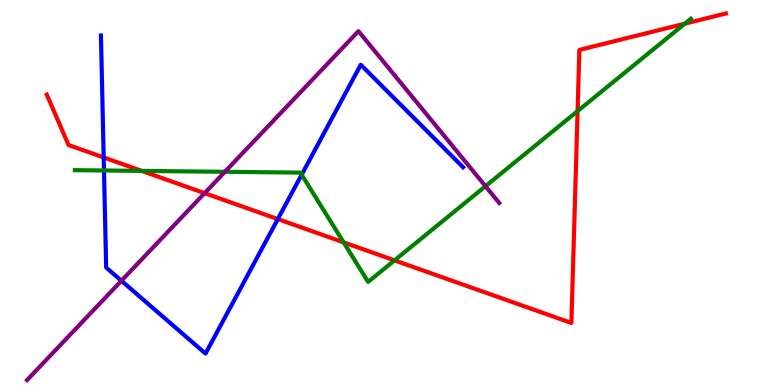[{'lines': ['blue', 'red'], 'intersections': [{'x': 1.34, 'y': 5.91}, {'x': 3.58, 'y': 4.31}]}, {'lines': ['green', 'red'], 'intersections': [{'x': 1.83, 'y': 5.56}, {'x': 4.43, 'y': 3.71}, {'x': 5.09, 'y': 3.24}, {'x': 7.45, 'y': 7.11}, {'x': 8.84, 'y': 9.38}]}, {'lines': ['purple', 'red'], 'intersections': [{'x': 2.64, 'y': 4.98}]}, {'lines': ['blue', 'green'], 'intersections': [{'x': 1.34, 'y': 5.57}, {'x': 3.89, 'y': 5.46}]}, {'lines': ['blue', 'purple'], 'intersections': [{'x': 1.57, 'y': 2.71}]}, {'lines': ['green', 'purple'], 'intersections': [{'x': 2.9, 'y': 5.54}, {'x': 6.26, 'y': 5.16}]}]